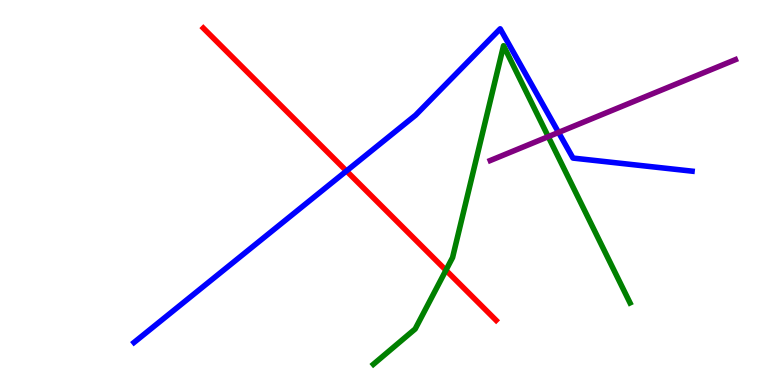[{'lines': ['blue', 'red'], 'intersections': [{'x': 4.47, 'y': 5.56}]}, {'lines': ['green', 'red'], 'intersections': [{'x': 5.75, 'y': 2.98}]}, {'lines': ['purple', 'red'], 'intersections': []}, {'lines': ['blue', 'green'], 'intersections': []}, {'lines': ['blue', 'purple'], 'intersections': [{'x': 7.21, 'y': 6.56}]}, {'lines': ['green', 'purple'], 'intersections': [{'x': 7.07, 'y': 6.45}]}]